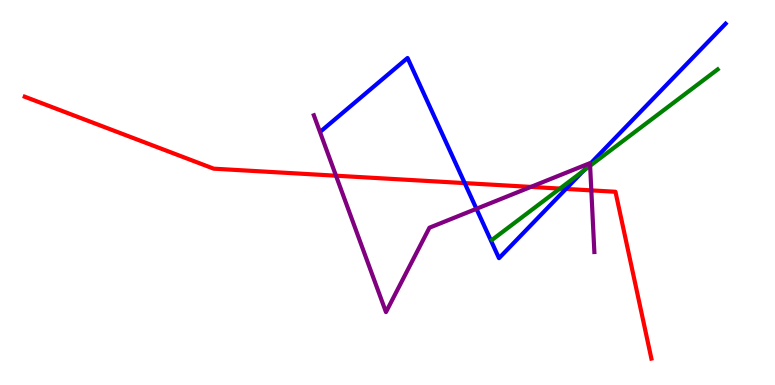[{'lines': ['blue', 'red'], 'intersections': [{'x': 6.0, 'y': 5.24}, {'x': 7.3, 'y': 5.09}]}, {'lines': ['green', 'red'], 'intersections': [{'x': 7.23, 'y': 5.1}]}, {'lines': ['purple', 'red'], 'intersections': [{'x': 4.34, 'y': 5.44}, {'x': 6.85, 'y': 5.15}, {'x': 7.63, 'y': 5.05}]}, {'lines': ['blue', 'green'], 'intersections': [{'x': 7.53, 'y': 5.56}]}, {'lines': ['blue', 'purple'], 'intersections': [{'x': 6.15, 'y': 4.58}, {'x': 7.61, 'y': 5.74}]}, {'lines': ['green', 'purple'], 'intersections': [{'x': 7.61, 'y': 5.69}]}]